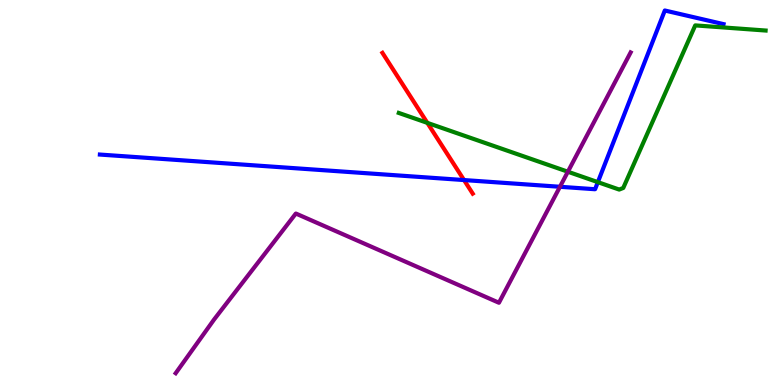[{'lines': ['blue', 'red'], 'intersections': [{'x': 5.99, 'y': 5.32}]}, {'lines': ['green', 'red'], 'intersections': [{'x': 5.51, 'y': 6.81}]}, {'lines': ['purple', 'red'], 'intersections': []}, {'lines': ['blue', 'green'], 'intersections': [{'x': 7.71, 'y': 5.27}]}, {'lines': ['blue', 'purple'], 'intersections': [{'x': 7.23, 'y': 5.15}]}, {'lines': ['green', 'purple'], 'intersections': [{'x': 7.33, 'y': 5.54}]}]